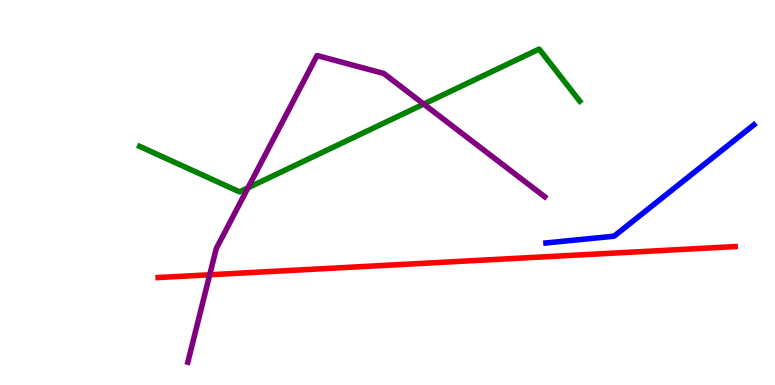[{'lines': ['blue', 'red'], 'intersections': []}, {'lines': ['green', 'red'], 'intersections': []}, {'lines': ['purple', 'red'], 'intersections': [{'x': 2.71, 'y': 2.86}]}, {'lines': ['blue', 'green'], 'intersections': []}, {'lines': ['blue', 'purple'], 'intersections': []}, {'lines': ['green', 'purple'], 'intersections': [{'x': 3.2, 'y': 5.12}, {'x': 5.47, 'y': 7.3}]}]